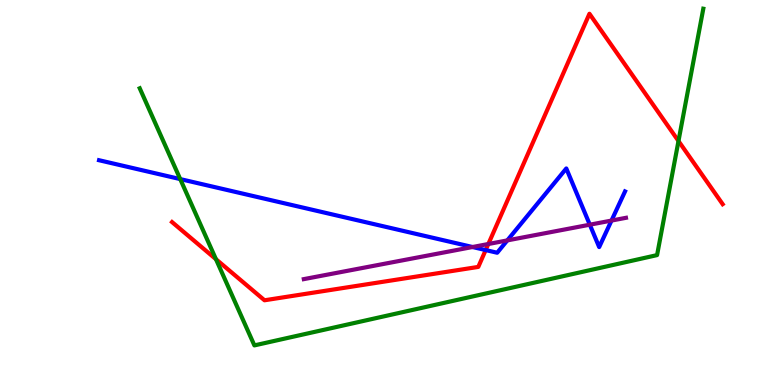[{'lines': ['blue', 'red'], 'intersections': [{'x': 6.27, 'y': 3.5}]}, {'lines': ['green', 'red'], 'intersections': [{'x': 2.79, 'y': 3.27}, {'x': 8.75, 'y': 6.34}]}, {'lines': ['purple', 'red'], 'intersections': [{'x': 6.3, 'y': 3.66}]}, {'lines': ['blue', 'green'], 'intersections': [{'x': 2.33, 'y': 5.35}]}, {'lines': ['blue', 'purple'], 'intersections': [{'x': 6.1, 'y': 3.58}, {'x': 6.55, 'y': 3.76}, {'x': 7.61, 'y': 4.16}, {'x': 7.89, 'y': 4.27}]}, {'lines': ['green', 'purple'], 'intersections': []}]